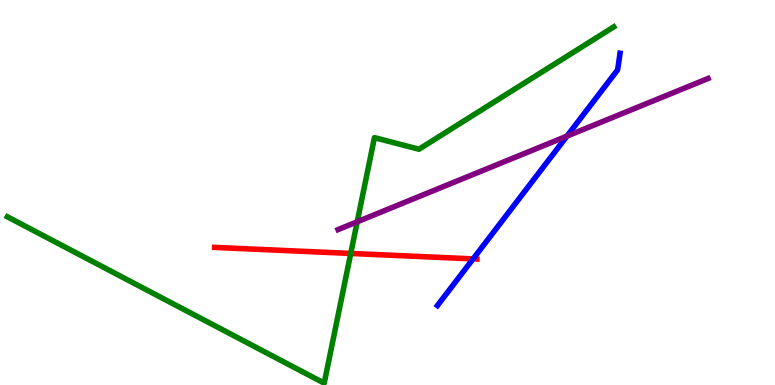[{'lines': ['blue', 'red'], 'intersections': [{'x': 6.1, 'y': 3.28}]}, {'lines': ['green', 'red'], 'intersections': [{'x': 4.53, 'y': 3.42}]}, {'lines': ['purple', 'red'], 'intersections': []}, {'lines': ['blue', 'green'], 'intersections': []}, {'lines': ['blue', 'purple'], 'intersections': [{'x': 7.32, 'y': 6.46}]}, {'lines': ['green', 'purple'], 'intersections': [{'x': 4.61, 'y': 4.24}]}]